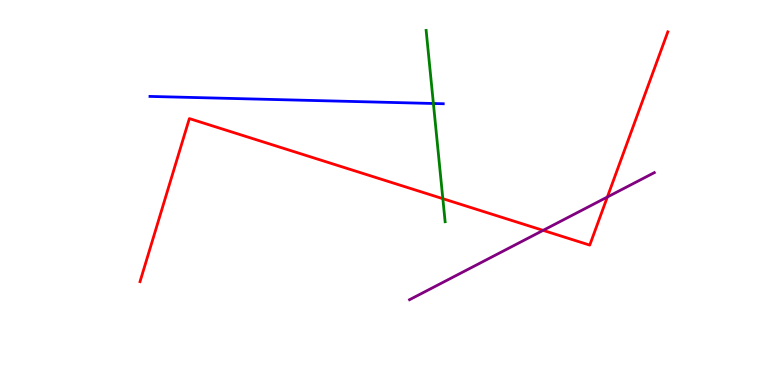[{'lines': ['blue', 'red'], 'intersections': []}, {'lines': ['green', 'red'], 'intersections': [{'x': 5.71, 'y': 4.84}]}, {'lines': ['purple', 'red'], 'intersections': [{'x': 7.01, 'y': 4.02}, {'x': 7.84, 'y': 4.88}]}, {'lines': ['blue', 'green'], 'intersections': [{'x': 5.59, 'y': 7.31}]}, {'lines': ['blue', 'purple'], 'intersections': []}, {'lines': ['green', 'purple'], 'intersections': []}]